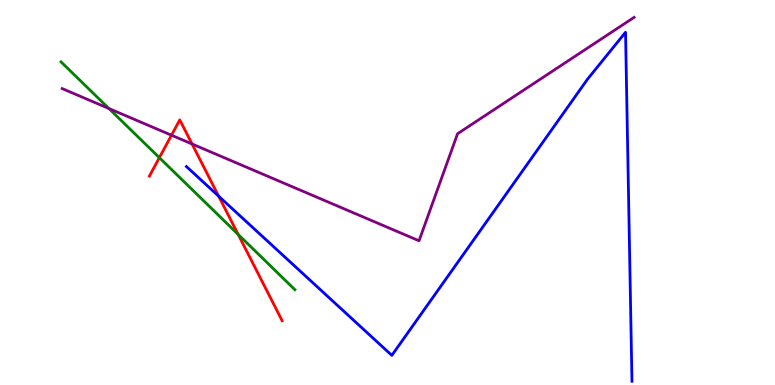[{'lines': ['blue', 'red'], 'intersections': [{'x': 2.82, 'y': 4.9}]}, {'lines': ['green', 'red'], 'intersections': [{'x': 2.06, 'y': 5.9}, {'x': 3.07, 'y': 3.91}]}, {'lines': ['purple', 'red'], 'intersections': [{'x': 2.21, 'y': 6.49}, {'x': 2.48, 'y': 6.26}]}, {'lines': ['blue', 'green'], 'intersections': []}, {'lines': ['blue', 'purple'], 'intersections': []}, {'lines': ['green', 'purple'], 'intersections': [{'x': 1.41, 'y': 7.18}]}]